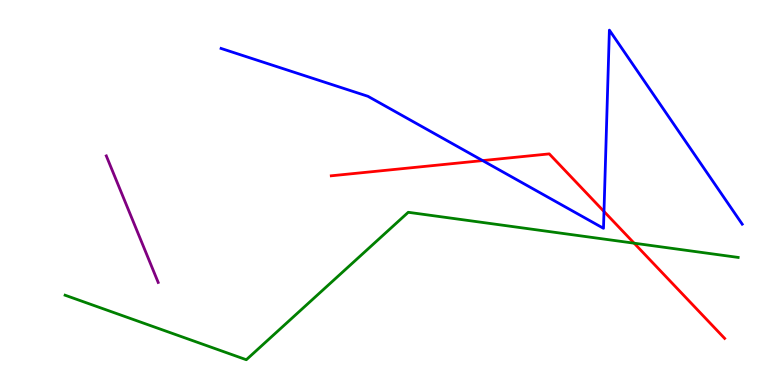[{'lines': ['blue', 'red'], 'intersections': [{'x': 6.23, 'y': 5.83}, {'x': 7.79, 'y': 4.51}]}, {'lines': ['green', 'red'], 'intersections': [{'x': 8.18, 'y': 3.68}]}, {'lines': ['purple', 'red'], 'intersections': []}, {'lines': ['blue', 'green'], 'intersections': []}, {'lines': ['blue', 'purple'], 'intersections': []}, {'lines': ['green', 'purple'], 'intersections': []}]